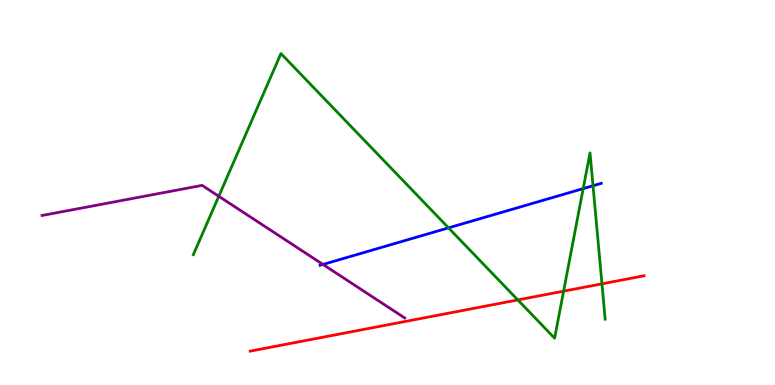[{'lines': ['blue', 'red'], 'intersections': []}, {'lines': ['green', 'red'], 'intersections': [{'x': 6.68, 'y': 2.21}, {'x': 7.27, 'y': 2.44}, {'x': 7.77, 'y': 2.63}]}, {'lines': ['purple', 'red'], 'intersections': []}, {'lines': ['blue', 'green'], 'intersections': [{'x': 5.79, 'y': 4.08}, {'x': 7.52, 'y': 5.1}, {'x': 7.65, 'y': 5.18}]}, {'lines': ['blue', 'purple'], 'intersections': [{'x': 4.17, 'y': 3.13}]}, {'lines': ['green', 'purple'], 'intersections': [{'x': 2.82, 'y': 4.9}]}]